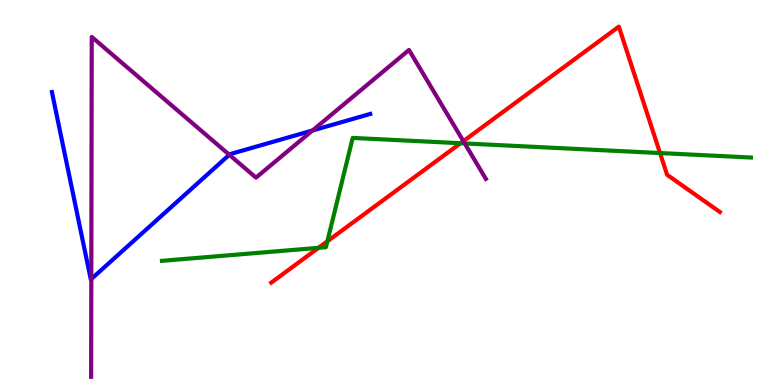[{'lines': ['blue', 'red'], 'intersections': []}, {'lines': ['green', 'red'], 'intersections': [{'x': 4.11, 'y': 3.56}, {'x': 4.22, 'y': 3.73}, {'x': 5.94, 'y': 6.28}, {'x': 8.52, 'y': 6.02}]}, {'lines': ['purple', 'red'], 'intersections': [{'x': 5.98, 'y': 6.33}]}, {'lines': ['blue', 'green'], 'intersections': []}, {'lines': ['blue', 'purple'], 'intersections': [{'x': 1.18, 'y': 2.75}, {'x': 2.96, 'y': 5.98}, {'x': 4.03, 'y': 6.61}]}, {'lines': ['green', 'purple'], 'intersections': [{'x': 6.0, 'y': 6.27}]}]